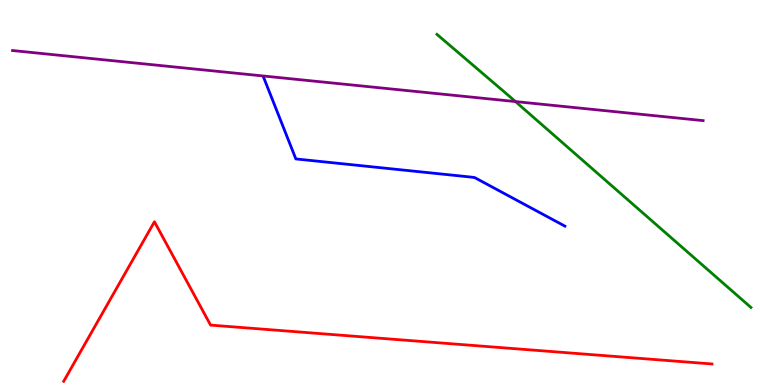[{'lines': ['blue', 'red'], 'intersections': []}, {'lines': ['green', 'red'], 'intersections': []}, {'lines': ['purple', 'red'], 'intersections': []}, {'lines': ['blue', 'green'], 'intersections': []}, {'lines': ['blue', 'purple'], 'intersections': []}, {'lines': ['green', 'purple'], 'intersections': [{'x': 6.65, 'y': 7.36}]}]